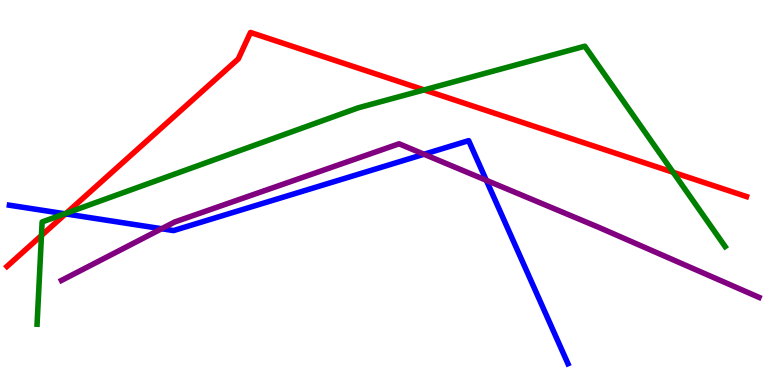[{'lines': ['blue', 'red'], 'intersections': [{'x': 0.846, 'y': 4.44}]}, {'lines': ['green', 'red'], 'intersections': [{'x': 0.535, 'y': 3.88}, {'x': 0.855, 'y': 4.46}, {'x': 5.47, 'y': 7.66}, {'x': 8.69, 'y': 5.53}]}, {'lines': ['purple', 'red'], 'intersections': []}, {'lines': ['blue', 'green'], 'intersections': [{'x': 0.836, 'y': 4.45}]}, {'lines': ['blue', 'purple'], 'intersections': [{'x': 2.09, 'y': 4.06}, {'x': 5.47, 'y': 5.99}, {'x': 6.27, 'y': 5.32}]}, {'lines': ['green', 'purple'], 'intersections': []}]